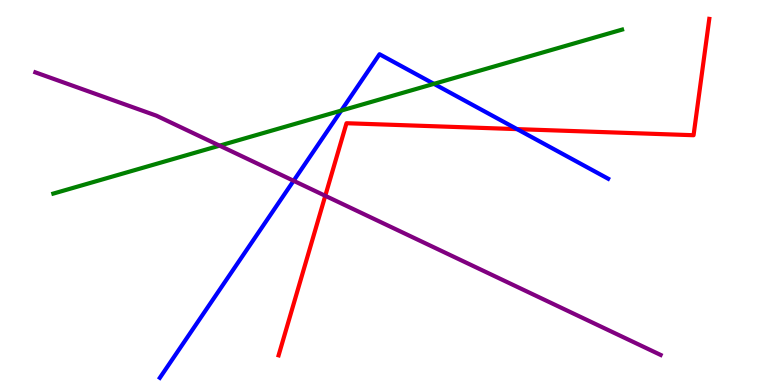[{'lines': ['blue', 'red'], 'intersections': [{'x': 6.67, 'y': 6.65}]}, {'lines': ['green', 'red'], 'intersections': []}, {'lines': ['purple', 'red'], 'intersections': [{'x': 4.2, 'y': 4.91}]}, {'lines': ['blue', 'green'], 'intersections': [{'x': 4.4, 'y': 7.13}, {'x': 5.6, 'y': 7.82}]}, {'lines': ['blue', 'purple'], 'intersections': [{'x': 3.79, 'y': 5.3}]}, {'lines': ['green', 'purple'], 'intersections': [{'x': 2.83, 'y': 6.22}]}]